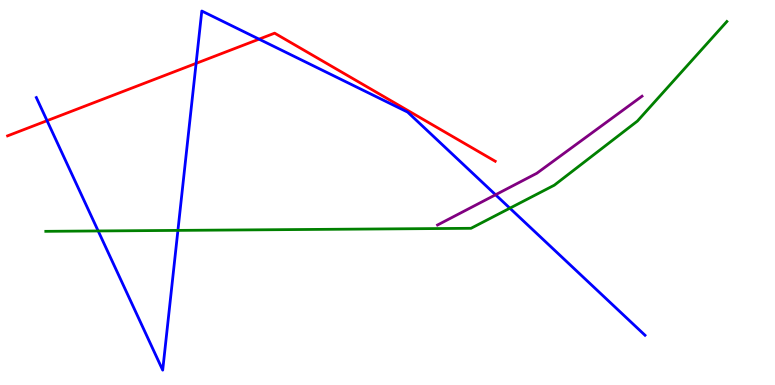[{'lines': ['blue', 'red'], 'intersections': [{'x': 0.607, 'y': 6.87}, {'x': 2.53, 'y': 8.35}, {'x': 3.34, 'y': 8.98}]}, {'lines': ['green', 'red'], 'intersections': []}, {'lines': ['purple', 'red'], 'intersections': []}, {'lines': ['blue', 'green'], 'intersections': [{'x': 1.27, 'y': 4.0}, {'x': 2.3, 'y': 4.02}, {'x': 6.58, 'y': 4.59}]}, {'lines': ['blue', 'purple'], 'intersections': [{'x': 6.39, 'y': 4.94}]}, {'lines': ['green', 'purple'], 'intersections': []}]